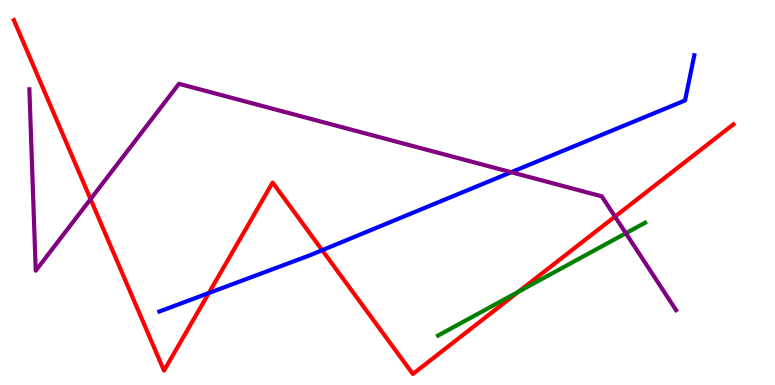[{'lines': ['blue', 'red'], 'intersections': [{'x': 2.69, 'y': 2.39}, {'x': 4.16, 'y': 3.5}]}, {'lines': ['green', 'red'], 'intersections': [{'x': 6.69, 'y': 2.42}]}, {'lines': ['purple', 'red'], 'intersections': [{'x': 1.17, 'y': 4.83}, {'x': 7.94, 'y': 4.37}]}, {'lines': ['blue', 'green'], 'intersections': []}, {'lines': ['blue', 'purple'], 'intersections': [{'x': 6.6, 'y': 5.53}]}, {'lines': ['green', 'purple'], 'intersections': [{'x': 8.08, 'y': 3.94}]}]